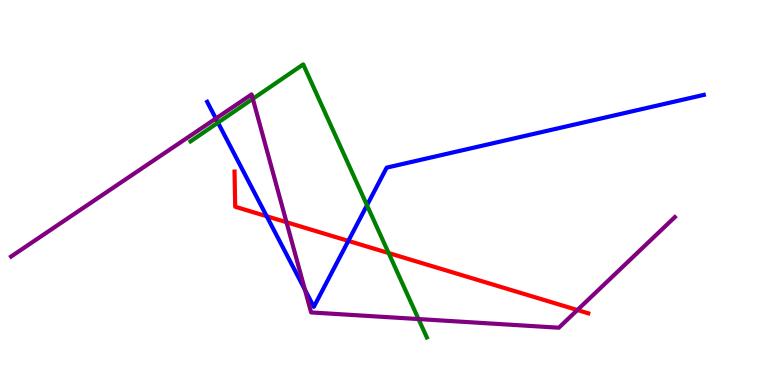[{'lines': ['blue', 'red'], 'intersections': [{'x': 3.44, 'y': 4.38}, {'x': 4.49, 'y': 3.74}]}, {'lines': ['green', 'red'], 'intersections': [{'x': 5.01, 'y': 3.43}]}, {'lines': ['purple', 'red'], 'intersections': [{'x': 3.7, 'y': 4.23}, {'x': 7.45, 'y': 1.95}]}, {'lines': ['blue', 'green'], 'intersections': [{'x': 2.81, 'y': 6.81}, {'x': 4.74, 'y': 4.67}]}, {'lines': ['blue', 'purple'], 'intersections': [{'x': 2.79, 'y': 6.92}, {'x': 3.93, 'y': 2.47}]}, {'lines': ['green', 'purple'], 'intersections': [{'x': 3.26, 'y': 7.43}, {'x': 5.4, 'y': 1.71}]}]